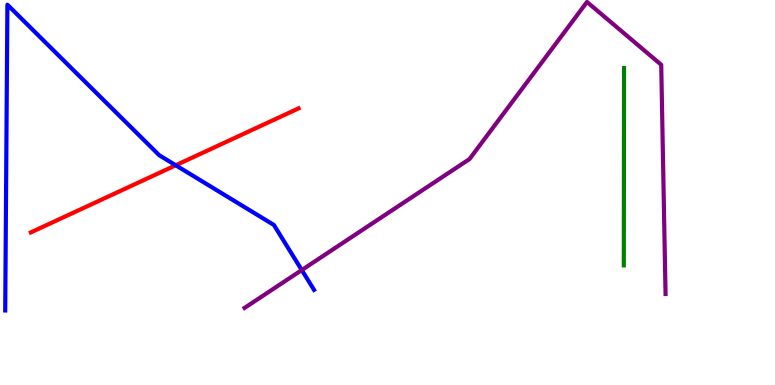[{'lines': ['blue', 'red'], 'intersections': [{'x': 2.27, 'y': 5.71}]}, {'lines': ['green', 'red'], 'intersections': []}, {'lines': ['purple', 'red'], 'intersections': []}, {'lines': ['blue', 'green'], 'intersections': []}, {'lines': ['blue', 'purple'], 'intersections': [{'x': 3.89, 'y': 2.99}]}, {'lines': ['green', 'purple'], 'intersections': []}]